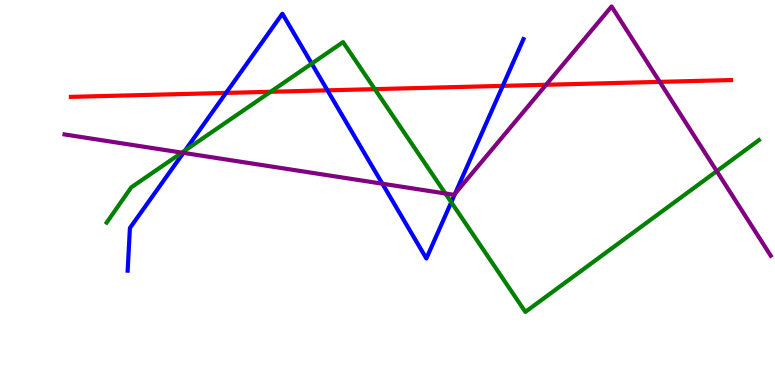[{'lines': ['blue', 'red'], 'intersections': [{'x': 2.92, 'y': 7.59}, {'x': 4.23, 'y': 7.65}, {'x': 6.49, 'y': 7.77}]}, {'lines': ['green', 'red'], 'intersections': [{'x': 3.49, 'y': 7.62}, {'x': 4.84, 'y': 7.68}]}, {'lines': ['purple', 'red'], 'intersections': [{'x': 7.05, 'y': 7.8}, {'x': 8.51, 'y': 7.87}]}, {'lines': ['blue', 'green'], 'intersections': [{'x': 2.39, 'y': 6.09}, {'x': 4.02, 'y': 8.35}, {'x': 5.82, 'y': 4.75}]}, {'lines': ['blue', 'purple'], 'intersections': [{'x': 2.37, 'y': 6.03}, {'x': 4.93, 'y': 5.23}, {'x': 5.87, 'y': 4.97}]}, {'lines': ['green', 'purple'], 'intersections': [{'x': 2.35, 'y': 6.04}, {'x': 5.75, 'y': 4.97}, {'x': 9.25, 'y': 5.55}]}]